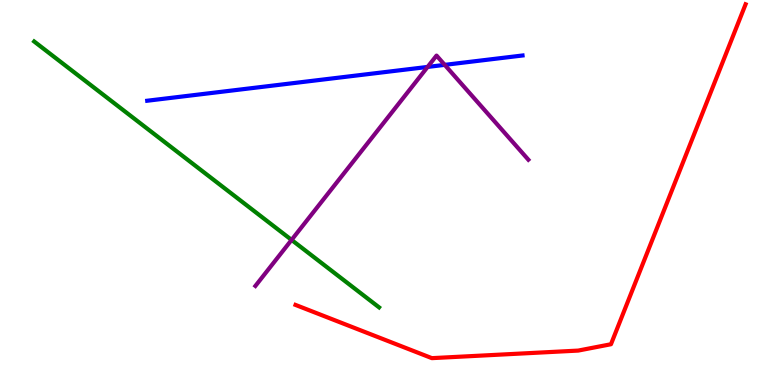[{'lines': ['blue', 'red'], 'intersections': []}, {'lines': ['green', 'red'], 'intersections': []}, {'lines': ['purple', 'red'], 'intersections': []}, {'lines': ['blue', 'green'], 'intersections': []}, {'lines': ['blue', 'purple'], 'intersections': [{'x': 5.52, 'y': 8.26}, {'x': 5.74, 'y': 8.32}]}, {'lines': ['green', 'purple'], 'intersections': [{'x': 3.76, 'y': 3.77}]}]